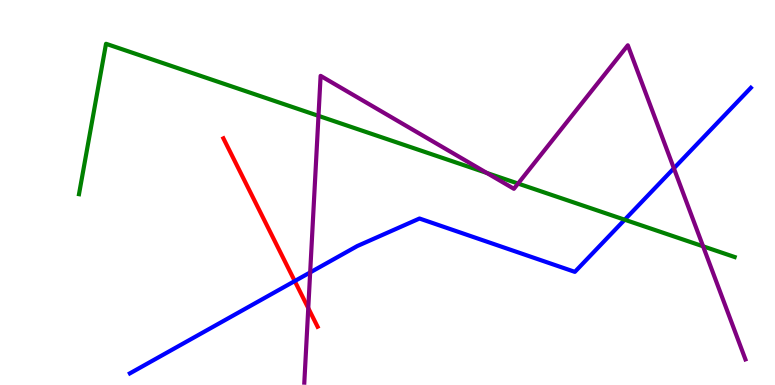[{'lines': ['blue', 'red'], 'intersections': [{'x': 3.8, 'y': 2.7}]}, {'lines': ['green', 'red'], 'intersections': []}, {'lines': ['purple', 'red'], 'intersections': [{'x': 3.98, 'y': 2.0}]}, {'lines': ['blue', 'green'], 'intersections': [{'x': 8.06, 'y': 4.29}]}, {'lines': ['blue', 'purple'], 'intersections': [{'x': 4.0, 'y': 2.92}, {'x': 8.7, 'y': 5.63}]}, {'lines': ['green', 'purple'], 'intersections': [{'x': 4.11, 'y': 6.99}, {'x': 6.28, 'y': 5.51}, {'x': 6.68, 'y': 5.23}, {'x': 9.07, 'y': 3.6}]}]